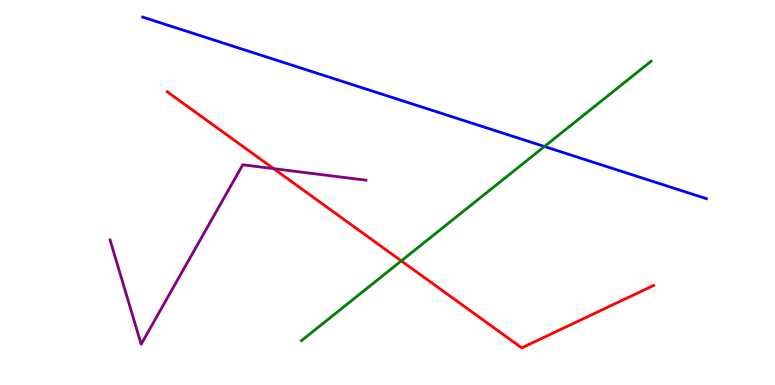[{'lines': ['blue', 'red'], 'intersections': []}, {'lines': ['green', 'red'], 'intersections': [{'x': 5.18, 'y': 3.22}]}, {'lines': ['purple', 'red'], 'intersections': [{'x': 3.53, 'y': 5.62}]}, {'lines': ['blue', 'green'], 'intersections': [{'x': 7.02, 'y': 6.19}]}, {'lines': ['blue', 'purple'], 'intersections': []}, {'lines': ['green', 'purple'], 'intersections': []}]